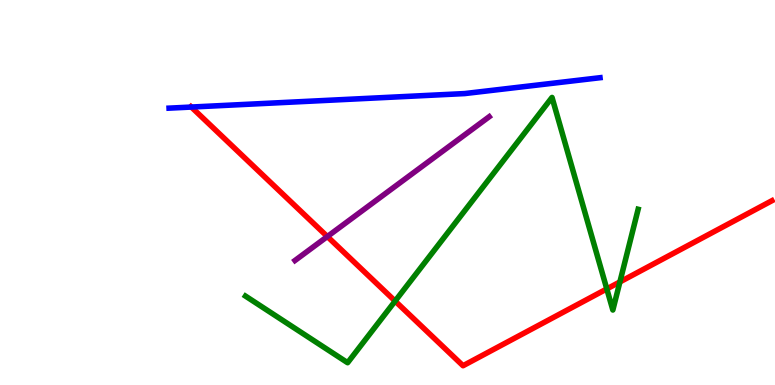[{'lines': ['blue', 'red'], 'intersections': [{'x': 2.47, 'y': 7.22}]}, {'lines': ['green', 'red'], 'intersections': [{'x': 5.1, 'y': 2.18}, {'x': 7.83, 'y': 2.5}, {'x': 8.0, 'y': 2.68}]}, {'lines': ['purple', 'red'], 'intersections': [{'x': 4.22, 'y': 3.86}]}, {'lines': ['blue', 'green'], 'intersections': []}, {'lines': ['blue', 'purple'], 'intersections': []}, {'lines': ['green', 'purple'], 'intersections': []}]